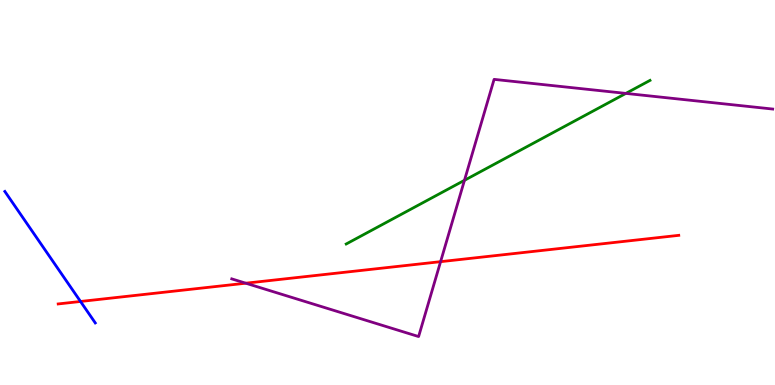[{'lines': ['blue', 'red'], 'intersections': [{'x': 1.04, 'y': 2.17}]}, {'lines': ['green', 'red'], 'intersections': []}, {'lines': ['purple', 'red'], 'intersections': [{'x': 3.17, 'y': 2.64}, {'x': 5.69, 'y': 3.2}]}, {'lines': ['blue', 'green'], 'intersections': []}, {'lines': ['blue', 'purple'], 'intersections': []}, {'lines': ['green', 'purple'], 'intersections': [{'x': 5.99, 'y': 5.32}, {'x': 8.08, 'y': 7.57}]}]